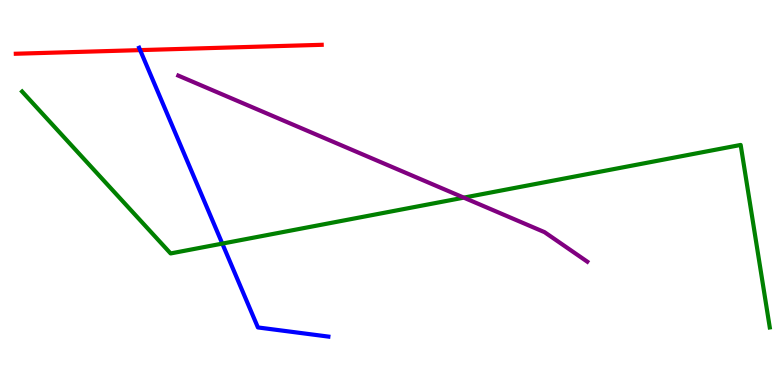[{'lines': ['blue', 'red'], 'intersections': [{'x': 1.81, 'y': 8.7}]}, {'lines': ['green', 'red'], 'intersections': []}, {'lines': ['purple', 'red'], 'intersections': []}, {'lines': ['blue', 'green'], 'intersections': [{'x': 2.87, 'y': 3.67}]}, {'lines': ['blue', 'purple'], 'intersections': []}, {'lines': ['green', 'purple'], 'intersections': [{'x': 5.98, 'y': 4.87}]}]